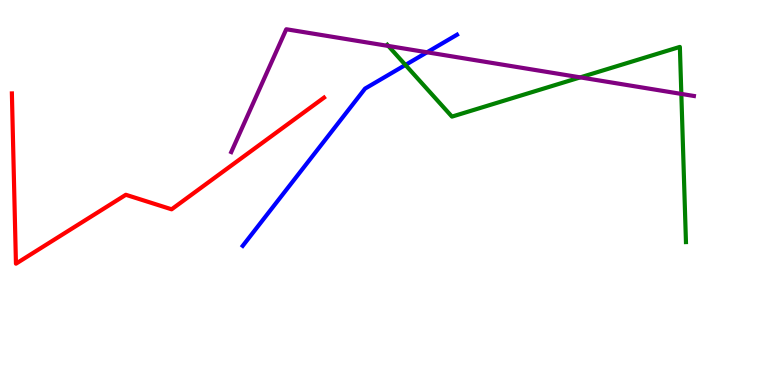[{'lines': ['blue', 'red'], 'intersections': []}, {'lines': ['green', 'red'], 'intersections': []}, {'lines': ['purple', 'red'], 'intersections': []}, {'lines': ['blue', 'green'], 'intersections': [{'x': 5.23, 'y': 8.31}]}, {'lines': ['blue', 'purple'], 'intersections': [{'x': 5.51, 'y': 8.64}]}, {'lines': ['green', 'purple'], 'intersections': [{'x': 5.01, 'y': 8.81}, {'x': 7.49, 'y': 7.99}, {'x': 8.79, 'y': 7.56}]}]